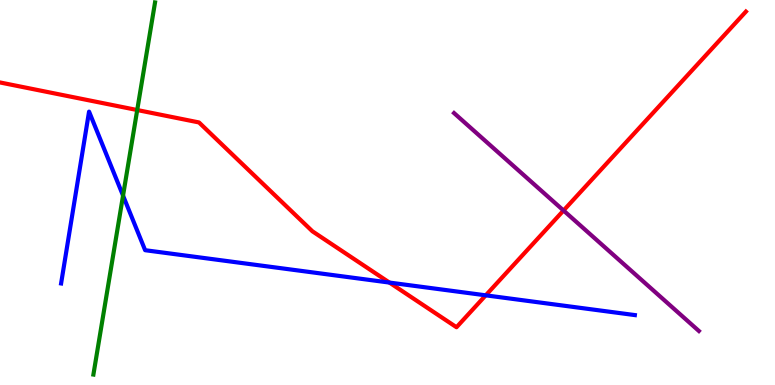[{'lines': ['blue', 'red'], 'intersections': [{'x': 5.02, 'y': 2.66}, {'x': 6.27, 'y': 2.33}]}, {'lines': ['green', 'red'], 'intersections': [{'x': 1.77, 'y': 7.14}]}, {'lines': ['purple', 'red'], 'intersections': [{'x': 7.27, 'y': 4.53}]}, {'lines': ['blue', 'green'], 'intersections': [{'x': 1.59, 'y': 4.92}]}, {'lines': ['blue', 'purple'], 'intersections': []}, {'lines': ['green', 'purple'], 'intersections': []}]